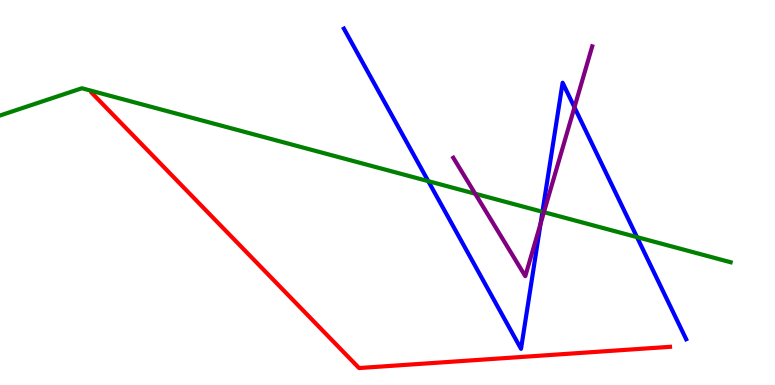[{'lines': ['blue', 'red'], 'intersections': []}, {'lines': ['green', 'red'], 'intersections': []}, {'lines': ['purple', 'red'], 'intersections': []}, {'lines': ['blue', 'green'], 'intersections': [{'x': 5.53, 'y': 5.3}, {'x': 7.0, 'y': 4.5}, {'x': 8.22, 'y': 3.84}]}, {'lines': ['blue', 'purple'], 'intersections': [{'x': 6.98, 'y': 4.19}, {'x': 7.41, 'y': 7.21}]}, {'lines': ['green', 'purple'], 'intersections': [{'x': 6.13, 'y': 4.97}, {'x': 7.02, 'y': 4.49}]}]